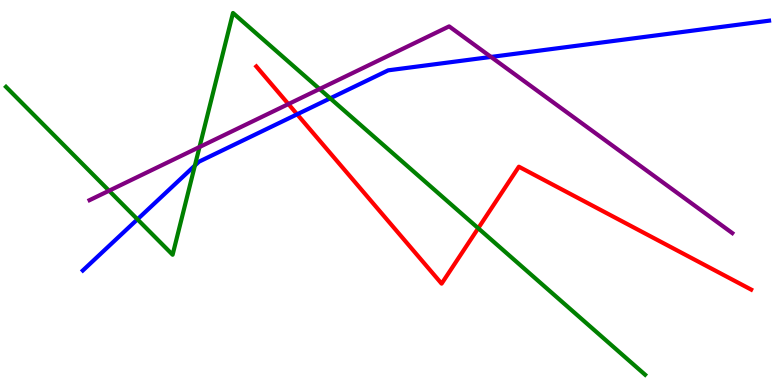[{'lines': ['blue', 'red'], 'intersections': [{'x': 3.83, 'y': 7.03}]}, {'lines': ['green', 'red'], 'intersections': [{'x': 6.17, 'y': 4.07}]}, {'lines': ['purple', 'red'], 'intersections': [{'x': 3.72, 'y': 7.3}]}, {'lines': ['blue', 'green'], 'intersections': [{'x': 1.77, 'y': 4.3}, {'x': 2.51, 'y': 5.7}, {'x': 4.26, 'y': 7.45}]}, {'lines': ['blue', 'purple'], 'intersections': [{'x': 6.34, 'y': 8.52}]}, {'lines': ['green', 'purple'], 'intersections': [{'x': 1.41, 'y': 5.05}, {'x': 2.57, 'y': 6.18}, {'x': 4.12, 'y': 7.69}]}]